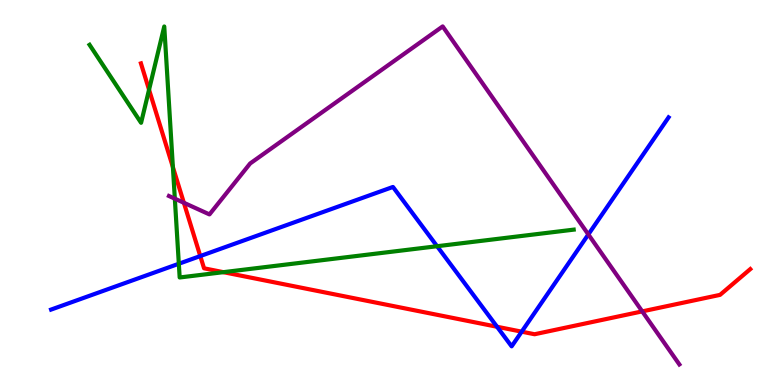[{'lines': ['blue', 'red'], 'intersections': [{'x': 2.58, 'y': 3.35}, {'x': 6.41, 'y': 1.51}, {'x': 6.73, 'y': 1.39}]}, {'lines': ['green', 'red'], 'intersections': [{'x': 1.92, 'y': 7.67}, {'x': 2.23, 'y': 5.66}, {'x': 2.88, 'y': 2.93}]}, {'lines': ['purple', 'red'], 'intersections': [{'x': 2.37, 'y': 4.73}, {'x': 8.29, 'y': 1.91}]}, {'lines': ['blue', 'green'], 'intersections': [{'x': 2.31, 'y': 3.15}, {'x': 5.64, 'y': 3.6}]}, {'lines': ['blue', 'purple'], 'intersections': [{'x': 7.59, 'y': 3.91}]}, {'lines': ['green', 'purple'], 'intersections': [{'x': 2.26, 'y': 4.84}]}]